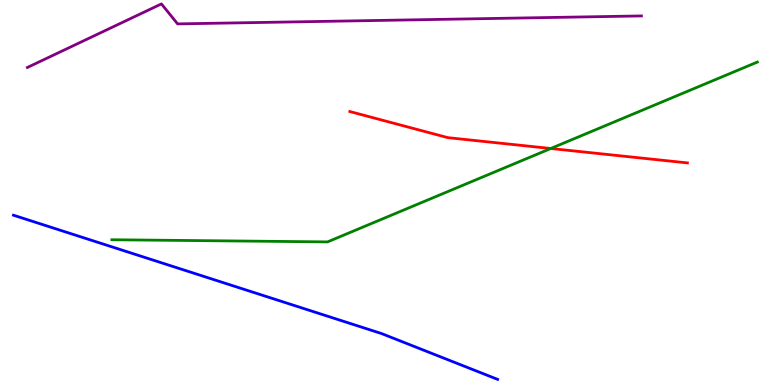[{'lines': ['blue', 'red'], 'intersections': []}, {'lines': ['green', 'red'], 'intersections': [{'x': 7.11, 'y': 6.14}]}, {'lines': ['purple', 'red'], 'intersections': []}, {'lines': ['blue', 'green'], 'intersections': []}, {'lines': ['blue', 'purple'], 'intersections': []}, {'lines': ['green', 'purple'], 'intersections': []}]